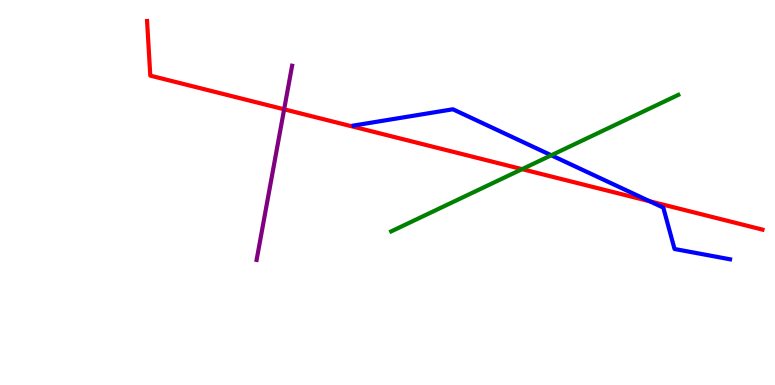[{'lines': ['blue', 'red'], 'intersections': [{'x': 8.38, 'y': 4.77}]}, {'lines': ['green', 'red'], 'intersections': [{'x': 6.74, 'y': 5.61}]}, {'lines': ['purple', 'red'], 'intersections': [{'x': 3.67, 'y': 7.16}]}, {'lines': ['blue', 'green'], 'intersections': [{'x': 7.11, 'y': 5.97}]}, {'lines': ['blue', 'purple'], 'intersections': []}, {'lines': ['green', 'purple'], 'intersections': []}]